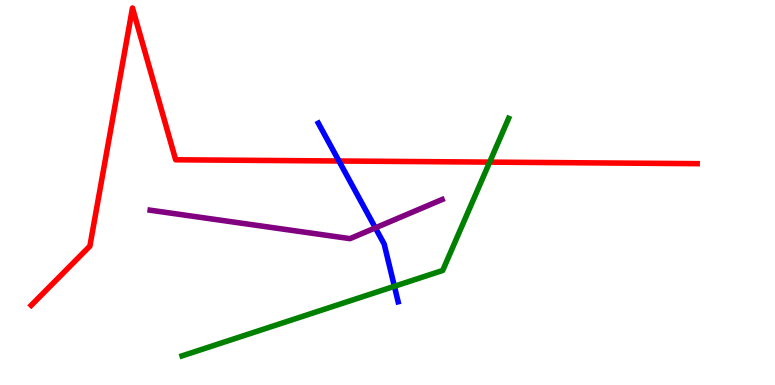[{'lines': ['blue', 'red'], 'intersections': [{'x': 4.37, 'y': 5.82}]}, {'lines': ['green', 'red'], 'intersections': [{'x': 6.32, 'y': 5.79}]}, {'lines': ['purple', 'red'], 'intersections': []}, {'lines': ['blue', 'green'], 'intersections': [{'x': 5.09, 'y': 2.56}]}, {'lines': ['blue', 'purple'], 'intersections': [{'x': 4.84, 'y': 4.08}]}, {'lines': ['green', 'purple'], 'intersections': []}]